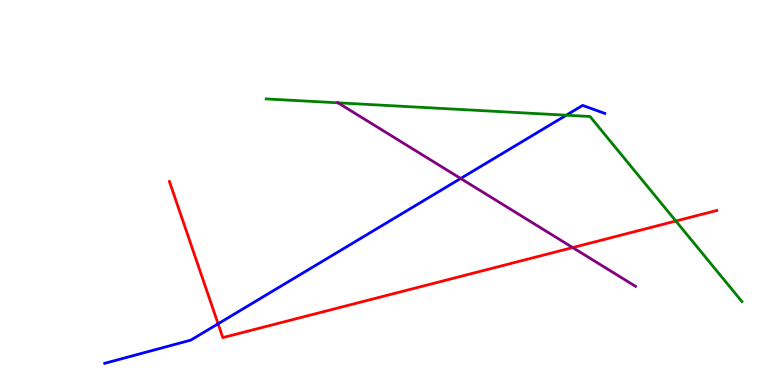[{'lines': ['blue', 'red'], 'intersections': [{'x': 2.81, 'y': 1.59}]}, {'lines': ['green', 'red'], 'intersections': [{'x': 8.72, 'y': 4.26}]}, {'lines': ['purple', 'red'], 'intersections': [{'x': 7.39, 'y': 3.57}]}, {'lines': ['blue', 'green'], 'intersections': [{'x': 7.31, 'y': 7.01}]}, {'lines': ['blue', 'purple'], 'intersections': [{'x': 5.94, 'y': 5.36}]}, {'lines': ['green', 'purple'], 'intersections': [{'x': 4.36, 'y': 7.33}]}]